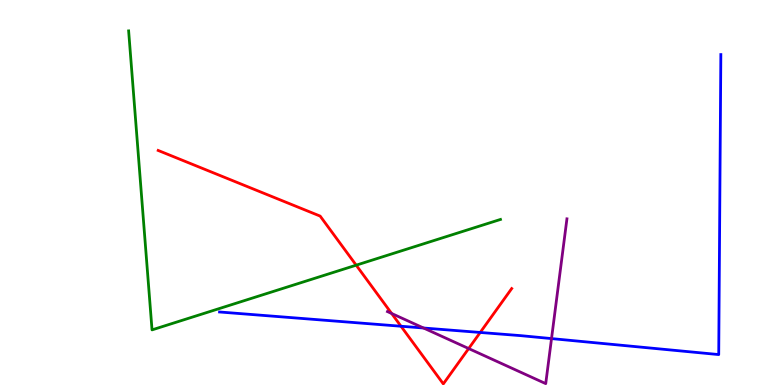[{'lines': ['blue', 'red'], 'intersections': [{'x': 5.17, 'y': 1.53}, {'x': 6.2, 'y': 1.36}]}, {'lines': ['green', 'red'], 'intersections': [{'x': 4.6, 'y': 3.11}]}, {'lines': ['purple', 'red'], 'intersections': [{'x': 5.05, 'y': 1.86}, {'x': 6.05, 'y': 0.947}]}, {'lines': ['blue', 'green'], 'intersections': []}, {'lines': ['blue', 'purple'], 'intersections': [{'x': 5.47, 'y': 1.48}, {'x': 7.12, 'y': 1.21}]}, {'lines': ['green', 'purple'], 'intersections': []}]